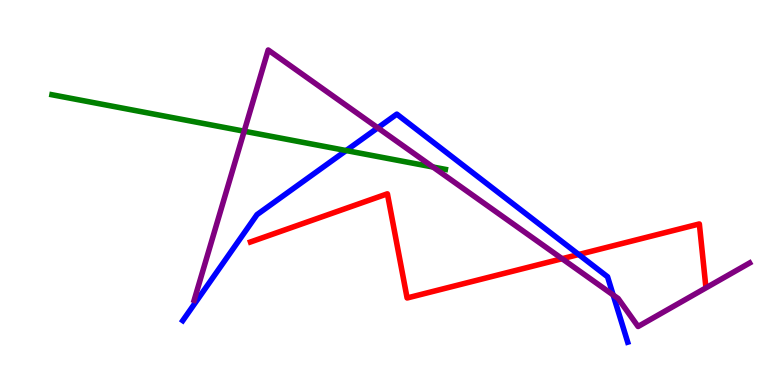[{'lines': ['blue', 'red'], 'intersections': [{'x': 7.47, 'y': 3.39}]}, {'lines': ['green', 'red'], 'intersections': []}, {'lines': ['purple', 'red'], 'intersections': [{'x': 7.25, 'y': 3.28}]}, {'lines': ['blue', 'green'], 'intersections': [{'x': 4.47, 'y': 6.09}]}, {'lines': ['blue', 'purple'], 'intersections': [{'x': 4.87, 'y': 6.68}, {'x': 7.91, 'y': 2.34}]}, {'lines': ['green', 'purple'], 'intersections': [{'x': 3.15, 'y': 6.59}, {'x': 5.59, 'y': 5.66}]}]